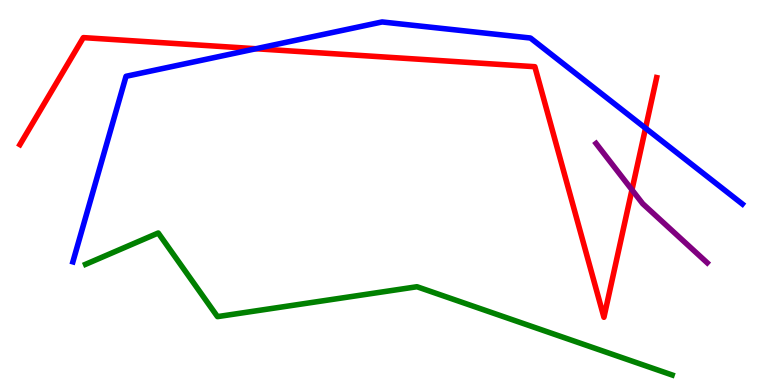[{'lines': ['blue', 'red'], 'intersections': [{'x': 3.3, 'y': 8.73}, {'x': 8.33, 'y': 6.67}]}, {'lines': ['green', 'red'], 'intersections': []}, {'lines': ['purple', 'red'], 'intersections': [{'x': 8.15, 'y': 5.07}]}, {'lines': ['blue', 'green'], 'intersections': []}, {'lines': ['blue', 'purple'], 'intersections': []}, {'lines': ['green', 'purple'], 'intersections': []}]